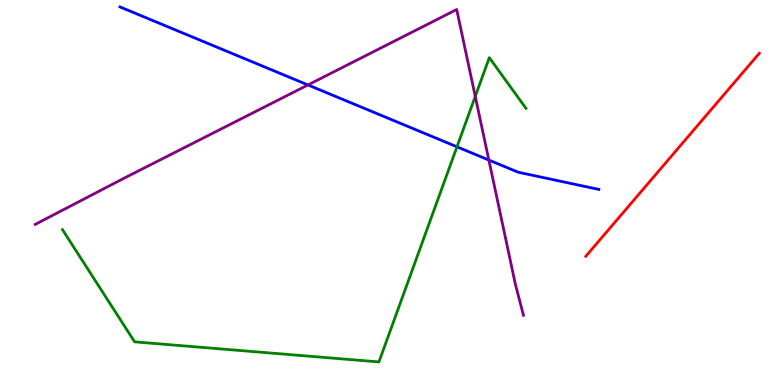[{'lines': ['blue', 'red'], 'intersections': []}, {'lines': ['green', 'red'], 'intersections': []}, {'lines': ['purple', 'red'], 'intersections': []}, {'lines': ['blue', 'green'], 'intersections': [{'x': 5.9, 'y': 6.19}]}, {'lines': ['blue', 'purple'], 'intersections': [{'x': 3.97, 'y': 7.79}, {'x': 6.31, 'y': 5.84}]}, {'lines': ['green', 'purple'], 'intersections': [{'x': 6.13, 'y': 7.5}]}]